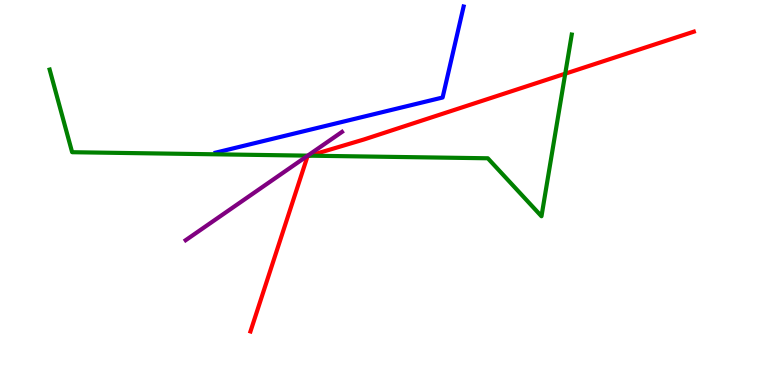[{'lines': ['blue', 'red'], 'intersections': []}, {'lines': ['green', 'red'], 'intersections': [{'x': 3.99, 'y': 5.96}, {'x': 7.29, 'y': 8.09}]}, {'lines': ['purple', 'red'], 'intersections': []}, {'lines': ['blue', 'green'], 'intersections': []}, {'lines': ['blue', 'purple'], 'intersections': []}, {'lines': ['green', 'purple'], 'intersections': [{'x': 3.97, 'y': 5.96}]}]